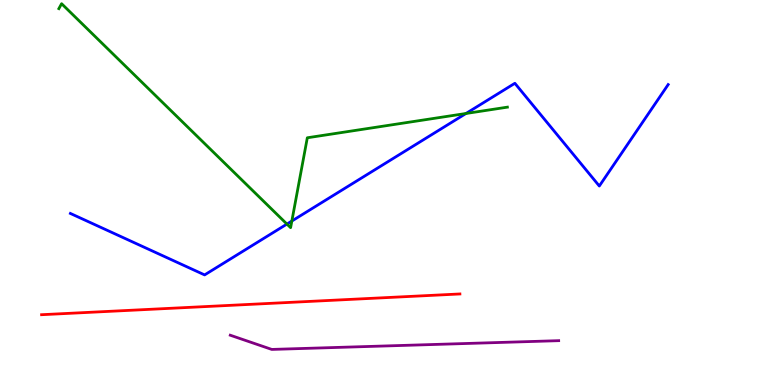[{'lines': ['blue', 'red'], 'intersections': []}, {'lines': ['green', 'red'], 'intersections': []}, {'lines': ['purple', 'red'], 'intersections': []}, {'lines': ['blue', 'green'], 'intersections': [{'x': 3.7, 'y': 4.18}, {'x': 3.77, 'y': 4.26}, {'x': 6.01, 'y': 7.05}]}, {'lines': ['blue', 'purple'], 'intersections': []}, {'lines': ['green', 'purple'], 'intersections': []}]